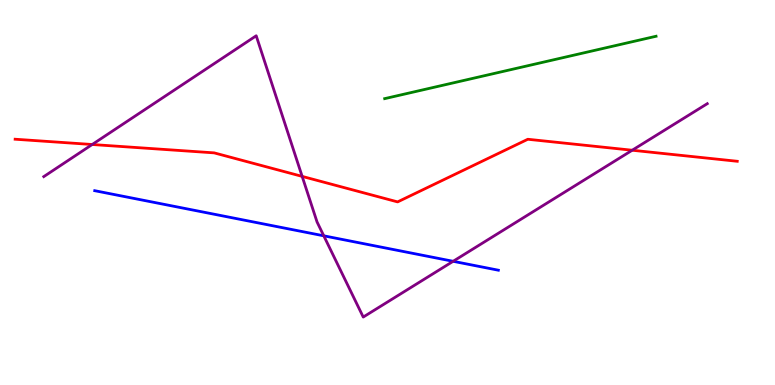[{'lines': ['blue', 'red'], 'intersections': []}, {'lines': ['green', 'red'], 'intersections': []}, {'lines': ['purple', 'red'], 'intersections': [{'x': 1.19, 'y': 6.25}, {'x': 3.9, 'y': 5.42}, {'x': 8.16, 'y': 6.1}]}, {'lines': ['blue', 'green'], 'intersections': []}, {'lines': ['blue', 'purple'], 'intersections': [{'x': 4.18, 'y': 3.87}, {'x': 5.85, 'y': 3.21}]}, {'lines': ['green', 'purple'], 'intersections': []}]